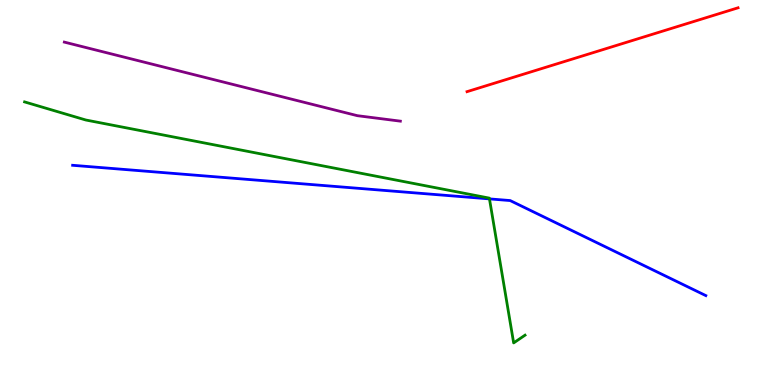[{'lines': ['blue', 'red'], 'intersections': []}, {'lines': ['green', 'red'], 'intersections': []}, {'lines': ['purple', 'red'], 'intersections': []}, {'lines': ['blue', 'green'], 'intersections': [{'x': 6.32, 'y': 4.83}]}, {'lines': ['blue', 'purple'], 'intersections': []}, {'lines': ['green', 'purple'], 'intersections': []}]